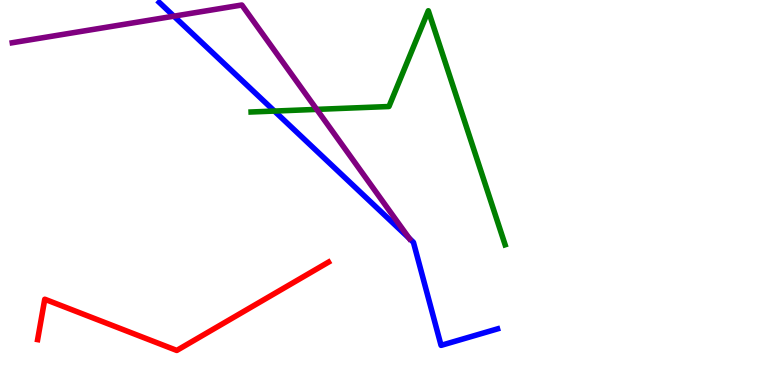[{'lines': ['blue', 'red'], 'intersections': []}, {'lines': ['green', 'red'], 'intersections': []}, {'lines': ['purple', 'red'], 'intersections': []}, {'lines': ['blue', 'green'], 'intersections': [{'x': 3.54, 'y': 7.12}]}, {'lines': ['blue', 'purple'], 'intersections': [{'x': 2.24, 'y': 9.58}, {'x': 5.28, 'y': 3.81}]}, {'lines': ['green', 'purple'], 'intersections': [{'x': 4.09, 'y': 7.16}]}]